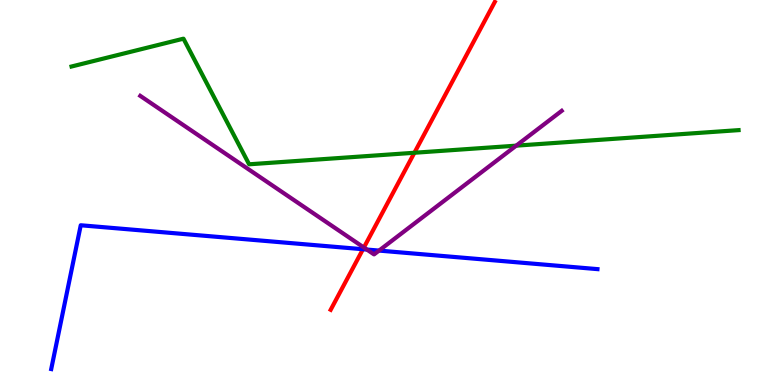[{'lines': ['blue', 'red'], 'intersections': [{'x': 4.68, 'y': 3.53}]}, {'lines': ['green', 'red'], 'intersections': [{'x': 5.35, 'y': 6.03}]}, {'lines': ['purple', 'red'], 'intersections': [{'x': 4.7, 'y': 3.57}]}, {'lines': ['blue', 'green'], 'intersections': []}, {'lines': ['blue', 'purple'], 'intersections': [{'x': 4.73, 'y': 3.52}, {'x': 4.89, 'y': 3.49}]}, {'lines': ['green', 'purple'], 'intersections': [{'x': 6.66, 'y': 6.22}]}]